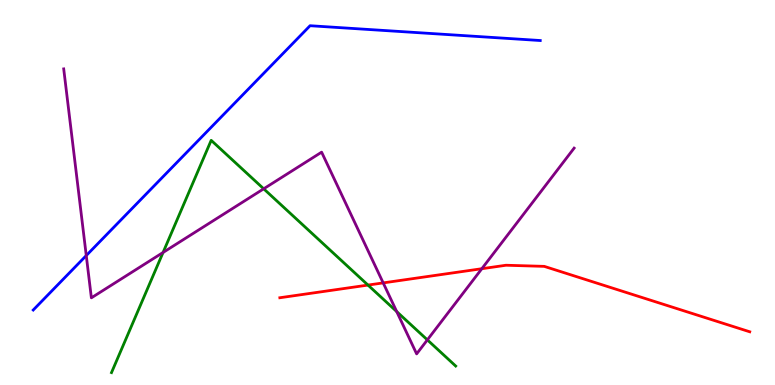[{'lines': ['blue', 'red'], 'intersections': []}, {'lines': ['green', 'red'], 'intersections': [{'x': 4.75, 'y': 2.6}]}, {'lines': ['purple', 'red'], 'intersections': [{'x': 4.94, 'y': 2.65}, {'x': 6.22, 'y': 3.02}]}, {'lines': ['blue', 'green'], 'intersections': []}, {'lines': ['blue', 'purple'], 'intersections': [{'x': 1.11, 'y': 3.36}]}, {'lines': ['green', 'purple'], 'intersections': [{'x': 2.1, 'y': 3.44}, {'x': 3.4, 'y': 5.1}, {'x': 5.12, 'y': 1.91}, {'x': 5.51, 'y': 1.17}]}]